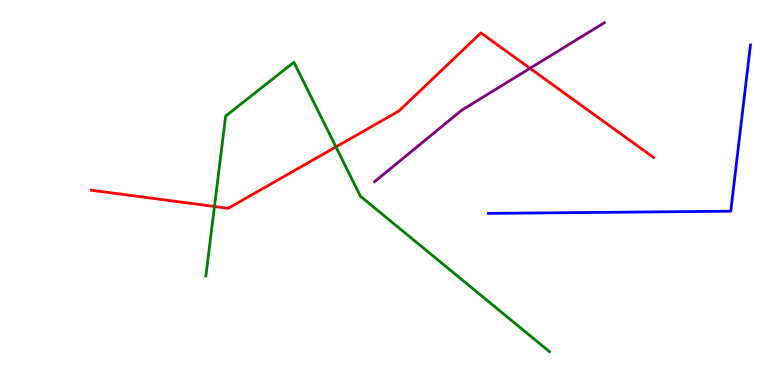[{'lines': ['blue', 'red'], 'intersections': []}, {'lines': ['green', 'red'], 'intersections': [{'x': 2.77, 'y': 4.64}, {'x': 4.33, 'y': 6.18}]}, {'lines': ['purple', 'red'], 'intersections': [{'x': 6.84, 'y': 8.23}]}, {'lines': ['blue', 'green'], 'intersections': []}, {'lines': ['blue', 'purple'], 'intersections': []}, {'lines': ['green', 'purple'], 'intersections': []}]